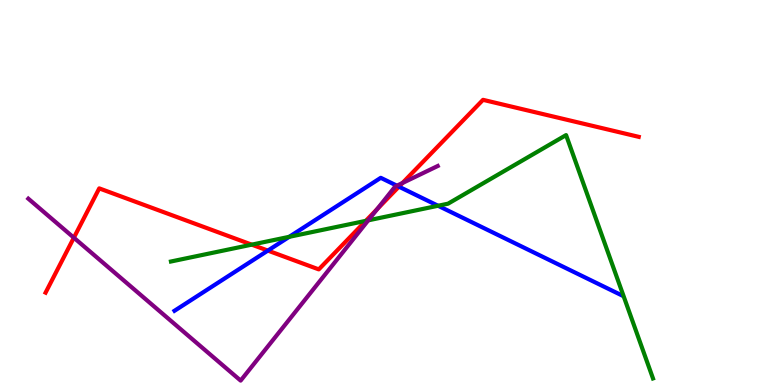[{'lines': ['blue', 'red'], 'intersections': [{'x': 3.46, 'y': 3.49}, {'x': 5.15, 'y': 5.15}]}, {'lines': ['green', 'red'], 'intersections': [{'x': 3.25, 'y': 3.65}, {'x': 4.72, 'y': 4.26}]}, {'lines': ['purple', 'red'], 'intersections': [{'x': 0.953, 'y': 3.83}, {'x': 4.87, 'y': 4.57}, {'x': 5.19, 'y': 5.25}]}, {'lines': ['blue', 'green'], 'intersections': [{'x': 3.73, 'y': 3.85}, {'x': 5.65, 'y': 4.66}]}, {'lines': ['blue', 'purple'], 'intersections': [{'x': 5.12, 'y': 5.18}]}, {'lines': ['green', 'purple'], 'intersections': [{'x': 4.75, 'y': 4.28}]}]